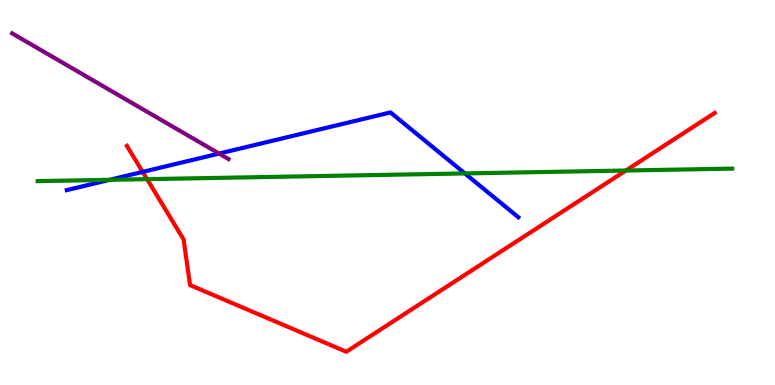[{'lines': ['blue', 'red'], 'intersections': [{'x': 1.84, 'y': 5.54}]}, {'lines': ['green', 'red'], 'intersections': [{'x': 1.9, 'y': 5.35}, {'x': 8.08, 'y': 5.57}]}, {'lines': ['purple', 'red'], 'intersections': []}, {'lines': ['blue', 'green'], 'intersections': [{'x': 1.41, 'y': 5.33}, {'x': 6.0, 'y': 5.5}]}, {'lines': ['blue', 'purple'], 'intersections': [{'x': 2.83, 'y': 6.01}]}, {'lines': ['green', 'purple'], 'intersections': []}]